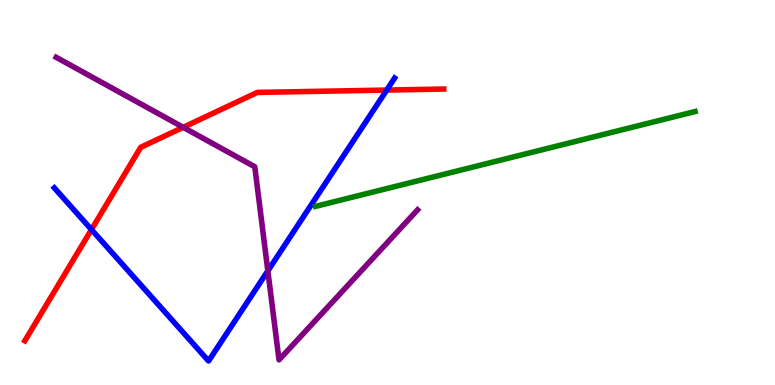[{'lines': ['blue', 'red'], 'intersections': [{'x': 1.18, 'y': 4.04}, {'x': 4.99, 'y': 7.66}]}, {'lines': ['green', 'red'], 'intersections': []}, {'lines': ['purple', 'red'], 'intersections': [{'x': 2.36, 'y': 6.69}]}, {'lines': ['blue', 'green'], 'intersections': []}, {'lines': ['blue', 'purple'], 'intersections': [{'x': 3.46, 'y': 2.96}]}, {'lines': ['green', 'purple'], 'intersections': []}]